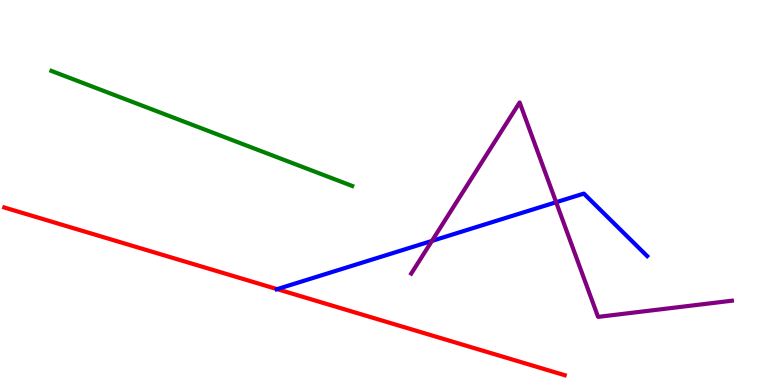[{'lines': ['blue', 'red'], 'intersections': [{'x': 3.58, 'y': 2.49}]}, {'lines': ['green', 'red'], 'intersections': []}, {'lines': ['purple', 'red'], 'intersections': []}, {'lines': ['blue', 'green'], 'intersections': []}, {'lines': ['blue', 'purple'], 'intersections': [{'x': 5.57, 'y': 3.74}, {'x': 7.18, 'y': 4.75}]}, {'lines': ['green', 'purple'], 'intersections': []}]